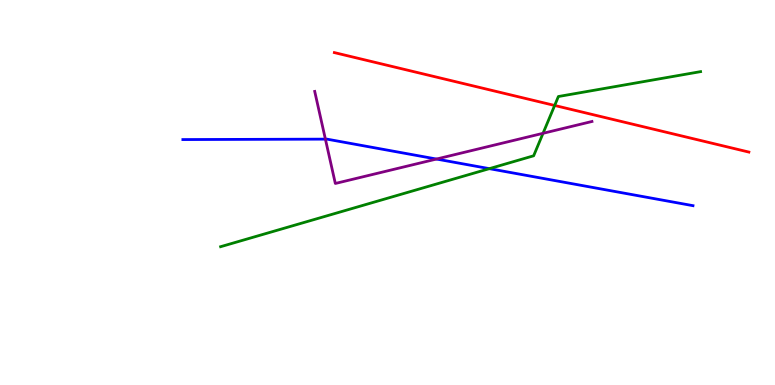[{'lines': ['blue', 'red'], 'intersections': []}, {'lines': ['green', 'red'], 'intersections': [{'x': 7.16, 'y': 7.26}]}, {'lines': ['purple', 'red'], 'intersections': []}, {'lines': ['blue', 'green'], 'intersections': [{'x': 6.31, 'y': 5.62}]}, {'lines': ['blue', 'purple'], 'intersections': [{'x': 4.2, 'y': 6.39}, {'x': 5.63, 'y': 5.87}]}, {'lines': ['green', 'purple'], 'intersections': [{'x': 7.01, 'y': 6.54}]}]